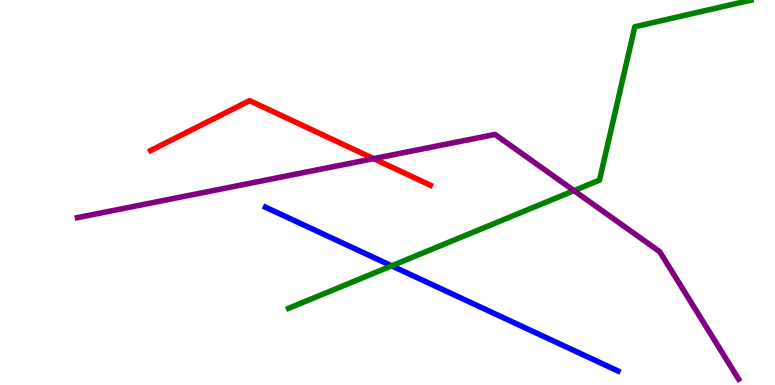[{'lines': ['blue', 'red'], 'intersections': []}, {'lines': ['green', 'red'], 'intersections': []}, {'lines': ['purple', 'red'], 'intersections': [{'x': 4.82, 'y': 5.88}]}, {'lines': ['blue', 'green'], 'intersections': [{'x': 5.05, 'y': 3.1}]}, {'lines': ['blue', 'purple'], 'intersections': []}, {'lines': ['green', 'purple'], 'intersections': [{'x': 7.41, 'y': 5.05}]}]